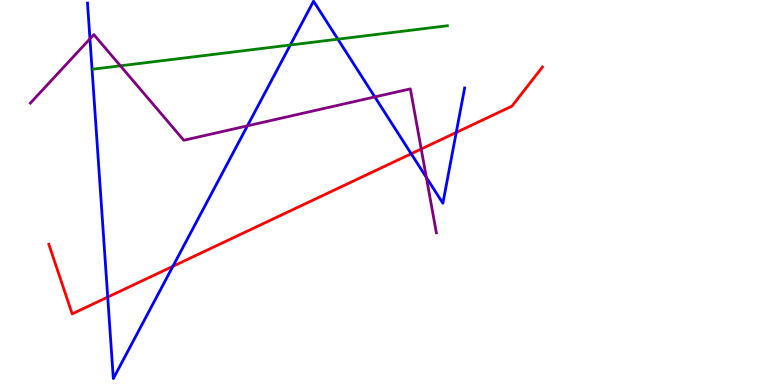[{'lines': ['blue', 'red'], 'intersections': [{'x': 1.39, 'y': 2.28}, {'x': 2.23, 'y': 3.08}, {'x': 5.31, 'y': 6.01}, {'x': 5.89, 'y': 6.56}]}, {'lines': ['green', 'red'], 'intersections': []}, {'lines': ['purple', 'red'], 'intersections': [{'x': 5.44, 'y': 6.13}]}, {'lines': ['blue', 'green'], 'intersections': [{'x': 3.75, 'y': 8.83}, {'x': 4.36, 'y': 8.98}]}, {'lines': ['blue', 'purple'], 'intersections': [{'x': 1.16, 'y': 8.99}, {'x': 3.19, 'y': 6.73}, {'x': 4.84, 'y': 7.48}, {'x': 5.5, 'y': 5.39}]}, {'lines': ['green', 'purple'], 'intersections': [{'x': 1.55, 'y': 8.29}]}]